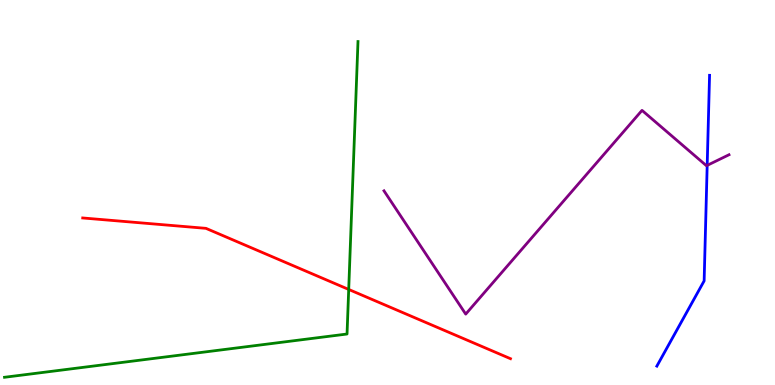[{'lines': ['blue', 'red'], 'intersections': []}, {'lines': ['green', 'red'], 'intersections': [{'x': 4.5, 'y': 2.48}]}, {'lines': ['purple', 'red'], 'intersections': []}, {'lines': ['blue', 'green'], 'intersections': []}, {'lines': ['blue', 'purple'], 'intersections': [{'x': 9.12, 'y': 5.7}]}, {'lines': ['green', 'purple'], 'intersections': []}]